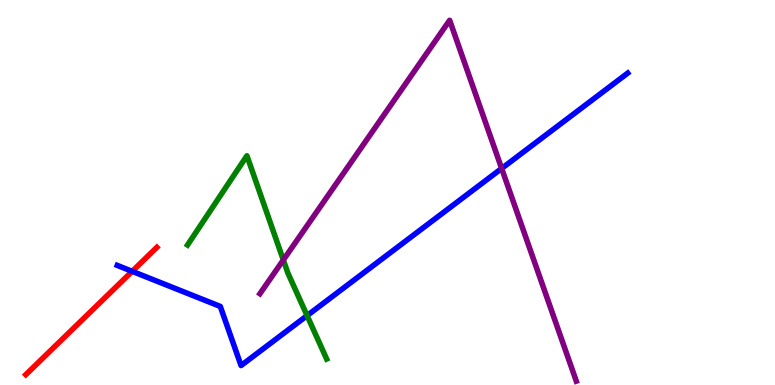[{'lines': ['blue', 'red'], 'intersections': [{'x': 1.71, 'y': 2.95}]}, {'lines': ['green', 'red'], 'intersections': []}, {'lines': ['purple', 'red'], 'intersections': []}, {'lines': ['blue', 'green'], 'intersections': [{'x': 3.96, 'y': 1.8}]}, {'lines': ['blue', 'purple'], 'intersections': [{'x': 6.47, 'y': 5.62}]}, {'lines': ['green', 'purple'], 'intersections': [{'x': 3.66, 'y': 3.25}]}]